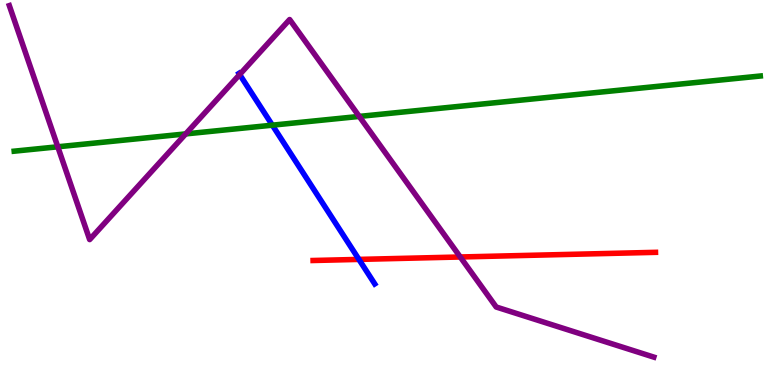[{'lines': ['blue', 'red'], 'intersections': [{'x': 4.63, 'y': 3.26}]}, {'lines': ['green', 'red'], 'intersections': []}, {'lines': ['purple', 'red'], 'intersections': [{'x': 5.94, 'y': 3.32}]}, {'lines': ['blue', 'green'], 'intersections': [{'x': 3.51, 'y': 6.75}]}, {'lines': ['blue', 'purple'], 'intersections': [{'x': 3.09, 'y': 8.06}]}, {'lines': ['green', 'purple'], 'intersections': [{'x': 0.746, 'y': 6.19}, {'x': 2.4, 'y': 6.52}, {'x': 4.64, 'y': 6.98}]}]